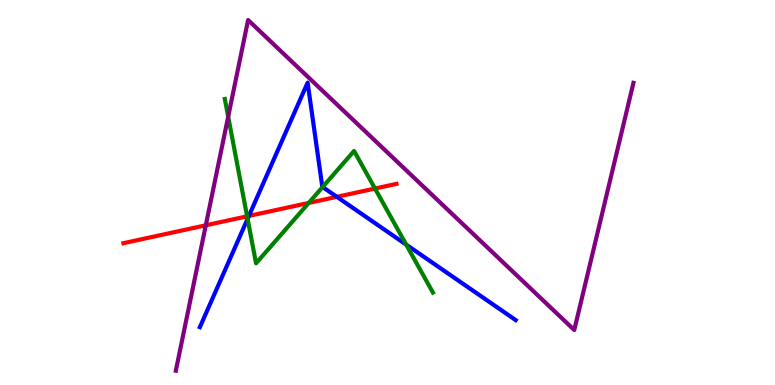[{'lines': ['blue', 'red'], 'intersections': [{'x': 3.21, 'y': 4.39}, {'x': 4.35, 'y': 4.89}]}, {'lines': ['green', 'red'], 'intersections': [{'x': 3.19, 'y': 4.38}, {'x': 3.98, 'y': 4.73}, {'x': 4.84, 'y': 5.1}]}, {'lines': ['purple', 'red'], 'intersections': [{'x': 2.66, 'y': 4.15}]}, {'lines': ['blue', 'green'], 'intersections': [{'x': 3.19, 'y': 4.32}, {'x': 4.16, 'y': 5.14}, {'x': 5.24, 'y': 3.65}]}, {'lines': ['blue', 'purple'], 'intersections': []}, {'lines': ['green', 'purple'], 'intersections': [{'x': 2.94, 'y': 6.97}]}]